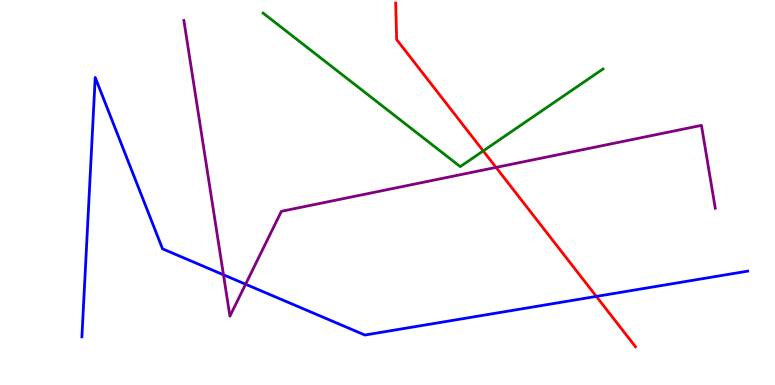[{'lines': ['blue', 'red'], 'intersections': [{'x': 7.69, 'y': 2.3}]}, {'lines': ['green', 'red'], 'intersections': [{'x': 6.24, 'y': 6.08}]}, {'lines': ['purple', 'red'], 'intersections': [{'x': 6.4, 'y': 5.65}]}, {'lines': ['blue', 'green'], 'intersections': []}, {'lines': ['blue', 'purple'], 'intersections': [{'x': 2.88, 'y': 2.86}, {'x': 3.17, 'y': 2.62}]}, {'lines': ['green', 'purple'], 'intersections': []}]